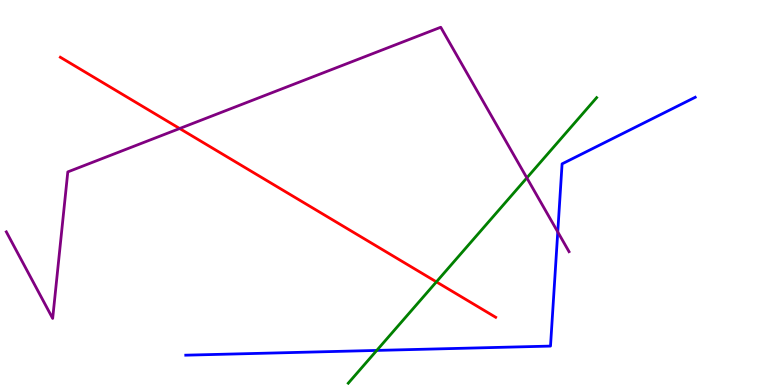[{'lines': ['blue', 'red'], 'intersections': []}, {'lines': ['green', 'red'], 'intersections': [{'x': 5.63, 'y': 2.68}]}, {'lines': ['purple', 'red'], 'intersections': [{'x': 2.32, 'y': 6.66}]}, {'lines': ['blue', 'green'], 'intersections': [{'x': 4.86, 'y': 0.898}]}, {'lines': ['blue', 'purple'], 'intersections': [{'x': 7.2, 'y': 3.98}]}, {'lines': ['green', 'purple'], 'intersections': [{'x': 6.8, 'y': 5.38}]}]